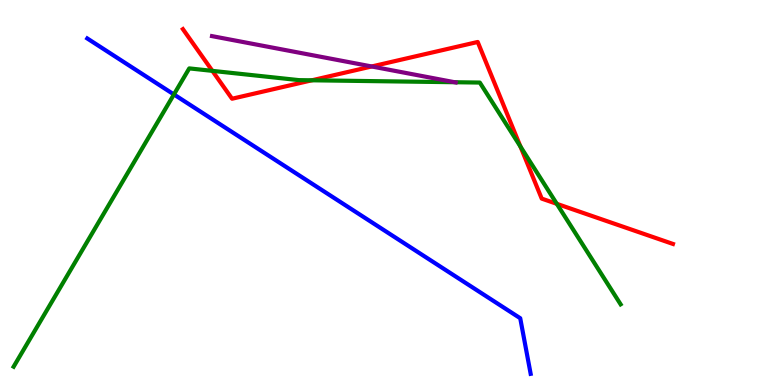[{'lines': ['blue', 'red'], 'intersections': []}, {'lines': ['green', 'red'], 'intersections': [{'x': 2.74, 'y': 8.16}, {'x': 4.02, 'y': 7.91}, {'x': 6.72, 'y': 6.19}, {'x': 7.18, 'y': 4.71}]}, {'lines': ['purple', 'red'], 'intersections': [{'x': 4.8, 'y': 8.27}]}, {'lines': ['blue', 'green'], 'intersections': [{'x': 2.24, 'y': 7.55}]}, {'lines': ['blue', 'purple'], 'intersections': []}, {'lines': ['green', 'purple'], 'intersections': [{'x': 5.87, 'y': 7.86}]}]